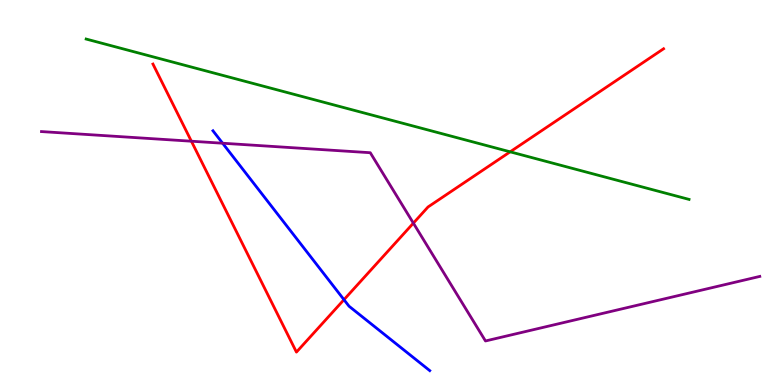[{'lines': ['blue', 'red'], 'intersections': [{'x': 4.44, 'y': 2.22}]}, {'lines': ['green', 'red'], 'intersections': [{'x': 6.58, 'y': 6.06}]}, {'lines': ['purple', 'red'], 'intersections': [{'x': 2.47, 'y': 6.33}, {'x': 5.33, 'y': 4.2}]}, {'lines': ['blue', 'green'], 'intersections': []}, {'lines': ['blue', 'purple'], 'intersections': [{'x': 2.87, 'y': 6.28}]}, {'lines': ['green', 'purple'], 'intersections': []}]